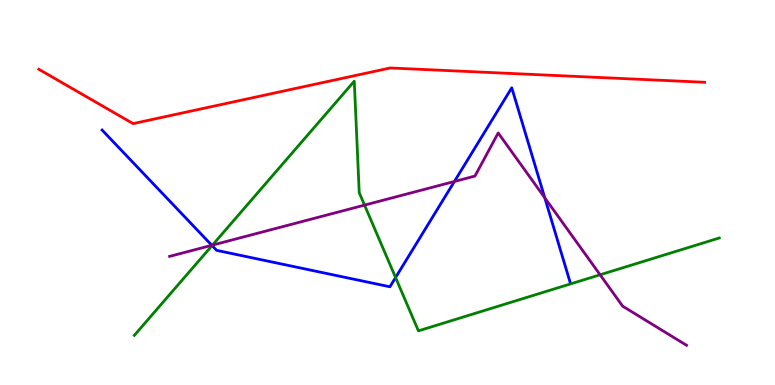[{'lines': ['blue', 'red'], 'intersections': []}, {'lines': ['green', 'red'], 'intersections': []}, {'lines': ['purple', 'red'], 'intersections': []}, {'lines': ['blue', 'green'], 'intersections': [{'x': 2.74, 'y': 3.62}, {'x': 5.1, 'y': 2.79}]}, {'lines': ['blue', 'purple'], 'intersections': [{'x': 2.73, 'y': 3.63}, {'x': 5.86, 'y': 5.29}, {'x': 7.03, 'y': 4.86}]}, {'lines': ['green', 'purple'], 'intersections': [{'x': 2.74, 'y': 3.63}, {'x': 4.7, 'y': 4.67}, {'x': 7.74, 'y': 2.86}]}]